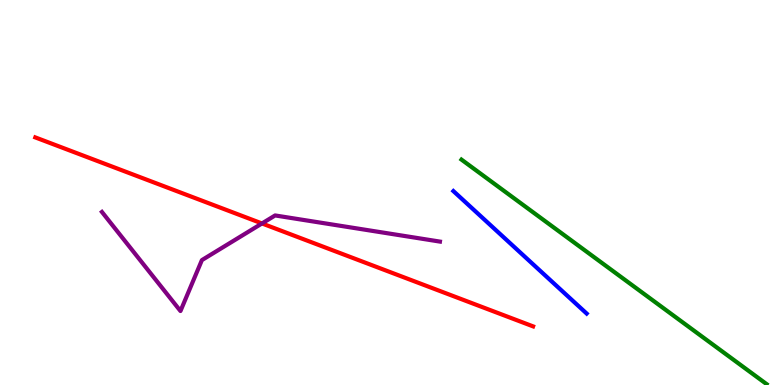[{'lines': ['blue', 'red'], 'intersections': []}, {'lines': ['green', 'red'], 'intersections': []}, {'lines': ['purple', 'red'], 'intersections': [{'x': 3.38, 'y': 4.2}]}, {'lines': ['blue', 'green'], 'intersections': []}, {'lines': ['blue', 'purple'], 'intersections': []}, {'lines': ['green', 'purple'], 'intersections': []}]